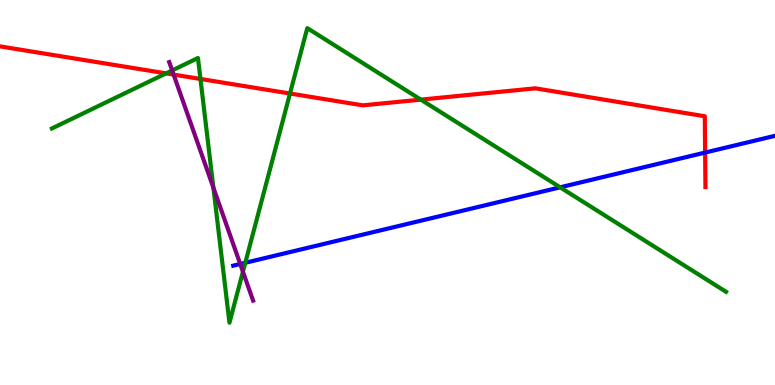[{'lines': ['blue', 'red'], 'intersections': [{'x': 9.1, 'y': 6.04}]}, {'lines': ['green', 'red'], 'intersections': [{'x': 2.14, 'y': 8.09}, {'x': 2.59, 'y': 7.95}, {'x': 3.74, 'y': 7.57}, {'x': 5.43, 'y': 7.41}]}, {'lines': ['purple', 'red'], 'intersections': [{'x': 2.24, 'y': 8.06}]}, {'lines': ['blue', 'green'], 'intersections': [{'x': 3.17, 'y': 3.17}, {'x': 7.23, 'y': 5.13}]}, {'lines': ['blue', 'purple'], 'intersections': [{'x': 3.1, 'y': 3.14}]}, {'lines': ['green', 'purple'], 'intersections': [{'x': 2.22, 'y': 8.17}, {'x': 2.75, 'y': 5.12}, {'x': 3.13, 'y': 2.94}]}]